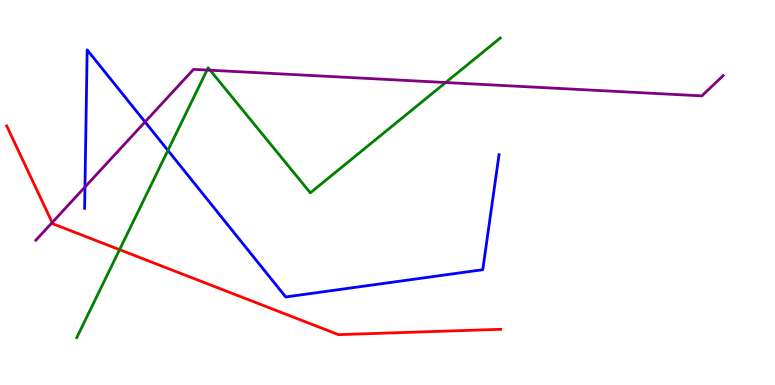[{'lines': ['blue', 'red'], 'intersections': []}, {'lines': ['green', 'red'], 'intersections': [{'x': 1.54, 'y': 3.51}]}, {'lines': ['purple', 'red'], 'intersections': [{'x': 0.673, 'y': 4.22}]}, {'lines': ['blue', 'green'], 'intersections': [{'x': 2.17, 'y': 6.09}]}, {'lines': ['blue', 'purple'], 'intersections': [{'x': 1.1, 'y': 5.14}, {'x': 1.87, 'y': 6.83}]}, {'lines': ['green', 'purple'], 'intersections': [{'x': 2.67, 'y': 8.18}, {'x': 2.71, 'y': 8.18}, {'x': 5.75, 'y': 7.86}]}]